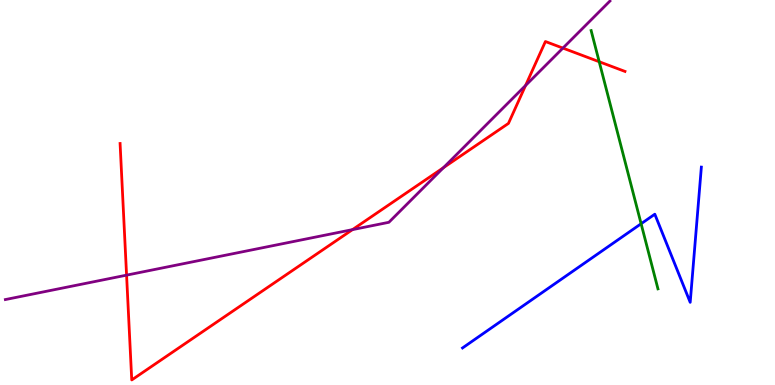[{'lines': ['blue', 'red'], 'intersections': []}, {'lines': ['green', 'red'], 'intersections': [{'x': 7.73, 'y': 8.4}]}, {'lines': ['purple', 'red'], 'intersections': [{'x': 1.63, 'y': 2.85}, {'x': 4.55, 'y': 4.04}, {'x': 5.72, 'y': 5.65}, {'x': 6.78, 'y': 7.78}, {'x': 7.26, 'y': 8.75}]}, {'lines': ['blue', 'green'], 'intersections': [{'x': 8.27, 'y': 4.19}]}, {'lines': ['blue', 'purple'], 'intersections': []}, {'lines': ['green', 'purple'], 'intersections': []}]